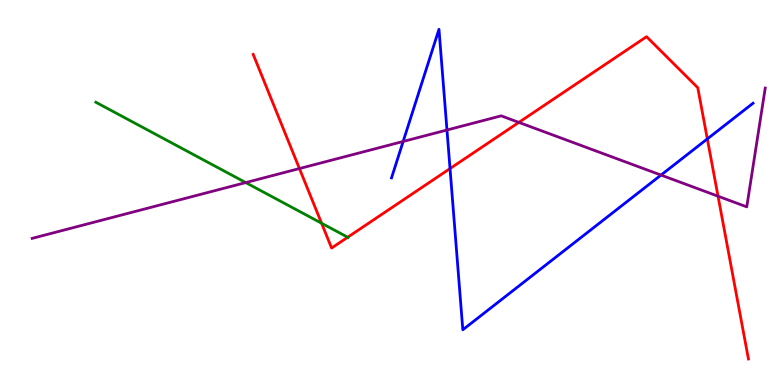[{'lines': ['blue', 'red'], 'intersections': [{'x': 5.81, 'y': 5.62}, {'x': 9.13, 'y': 6.39}]}, {'lines': ['green', 'red'], 'intersections': [{'x': 4.15, 'y': 4.2}, {'x': 4.49, 'y': 3.84}]}, {'lines': ['purple', 'red'], 'intersections': [{'x': 3.86, 'y': 5.62}, {'x': 6.69, 'y': 6.82}, {'x': 9.26, 'y': 4.9}]}, {'lines': ['blue', 'green'], 'intersections': []}, {'lines': ['blue', 'purple'], 'intersections': [{'x': 5.2, 'y': 6.33}, {'x': 5.77, 'y': 6.62}, {'x': 8.53, 'y': 5.45}]}, {'lines': ['green', 'purple'], 'intersections': [{'x': 3.17, 'y': 5.26}]}]